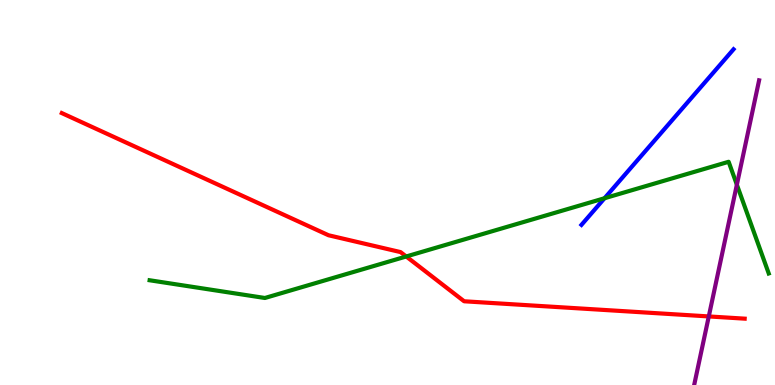[{'lines': ['blue', 'red'], 'intersections': []}, {'lines': ['green', 'red'], 'intersections': [{'x': 5.24, 'y': 3.34}]}, {'lines': ['purple', 'red'], 'intersections': [{'x': 9.15, 'y': 1.78}]}, {'lines': ['blue', 'green'], 'intersections': [{'x': 7.8, 'y': 4.85}]}, {'lines': ['blue', 'purple'], 'intersections': []}, {'lines': ['green', 'purple'], 'intersections': [{'x': 9.51, 'y': 5.2}]}]